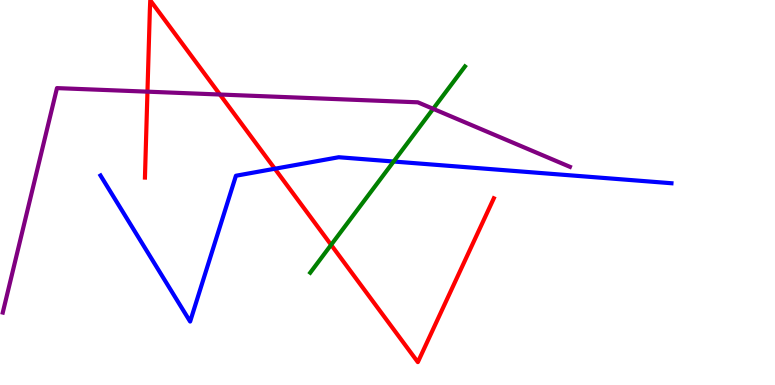[{'lines': ['blue', 'red'], 'intersections': [{'x': 3.55, 'y': 5.62}]}, {'lines': ['green', 'red'], 'intersections': [{'x': 4.27, 'y': 3.64}]}, {'lines': ['purple', 'red'], 'intersections': [{'x': 1.9, 'y': 7.62}, {'x': 2.84, 'y': 7.54}]}, {'lines': ['blue', 'green'], 'intersections': [{'x': 5.08, 'y': 5.8}]}, {'lines': ['blue', 'purple'], 'intersections': []}, {'lines': ['green', 'purple'], 'intersections': [{'x': 5.59, 'y': 7.17}]}]